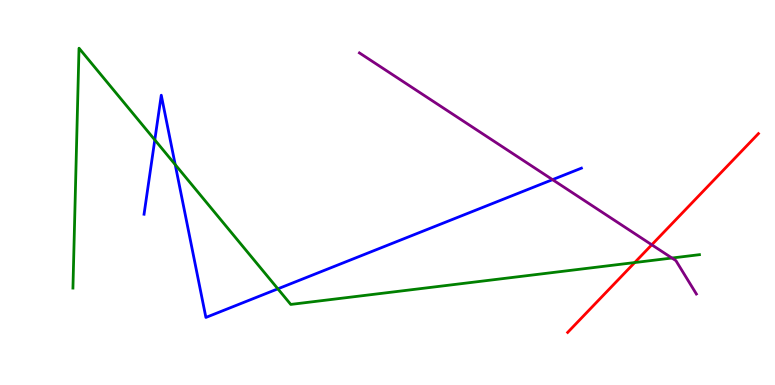[{'lines': ['blue', 'red'], 'intersections': []}, {'lines': ['green', 'red'], 'intersections': [{'x': 8.19, 'y': 3.18}]}, {'lines': ['purple', 'red'], 'intersections': [{'x': 8.41, 'y': 3.64}]}, {'lines': ['blue', 'green'], 'intersections': [{'x': 2.0, 'y': 6.37}, {'x': 2.26, 'y': 5.72}, {'x': 3.59, 'y': 2.5}]}, {'lines': ['blue', 'purple'], 'intersections': [{'x': 7.13, 'y': 5.33}]}, {'lines': ['green', 'purple'], 'intersections': [{'x': 8.67, 'y': 3.3}]}]